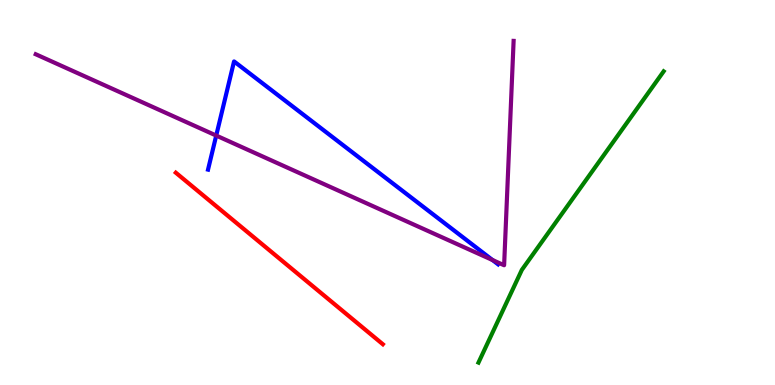[{'lines': ['blue', 'red'], 'intersections': []}, {'lines': ['green', 'red'], 'intersections': []}, {'lines': ['purple', 'red'], 'intersections': []}, {'lines': ['blue', 'green'], 'intersections': []}, {'lines': ['blue', 'purple'], 'intersections': [{'x': 2.79, 'y': 6.48}, {'x': 6.36, 'y': 3.25}]}, {'lines': ['green', 'purple'], 'intersections': []}]